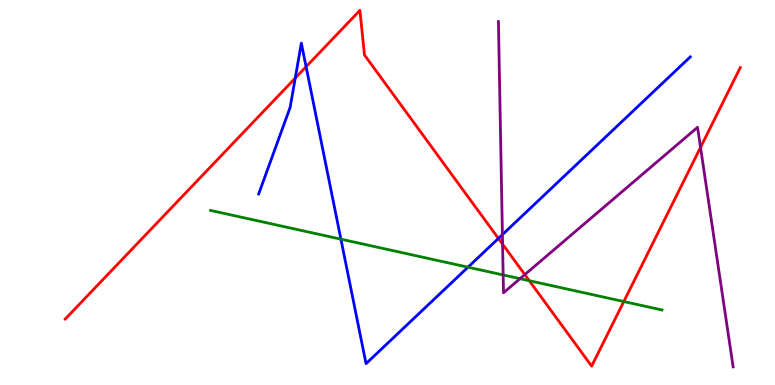[{'lines': ['blue', 'red'], 'intersections': [{'x': 3.81, 'y': 7.97}, {'x': 3.95, 'y': 8.27}, {'x': 6.43, 'y': 3.81}]}, {'lines': ['green', 'red'], 'intersections': [{'x': 6.83, 'y': 2.71}, {'x': 8.05, 'y': 2.17}]}, {'lines': ['purple', 'red'], 'intersections': [{'x': 6.48, 'y': 3.66}, {'x': 6.77, 'y': 2.87}, {'x': 9.04, 'y': 6.17}]}, {'lines': ['blue', 'green'], 'intersections': [{'x': 4.4, 'y': 3.79}, {'x': 6.04, 'y': 3.06}]}, {'lines': ['blue', 'purple'], 'intersections': [{'x': 6.48, 'y': 3.91}]}, {'lines': ['green', 'purple'], 'intersections': [{'x': 6.49, 'y': 2.86}, {'x': 6.71, 'y': 2.76}]}]